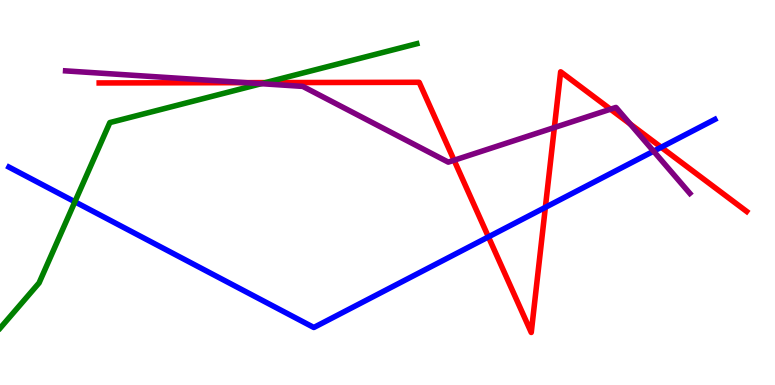[{'lines': ['blue', 'red'], 'intersections': [{'x': 6.3, 'y': 3.85}, {'x': 7.04, 'y': 4.61}, {'x': 8.53, 'y': 6.17}]}, {'lines': ['green', 'red'], 'intersections': [{'x': 3.43, 'y': 7.85}]}, {'lines': ['purple', 'red'], 'intersections': [{'x': 3.17, 'y': 7.85}, {'x': 5.86, 'y': 5.84}, {'x': 7.15, 'y': 6.69}, {'x': 7.88, 'y': 7.16}, {'x': 8.13, 'y': 6.78}]}, {'lines': ['blue', 'green'], 'intersections': [{'x': 0.966, 'y': 4.76}]}, {'lines': ['blue', 'purple'], 'intersections': [{'x': 8.43, 'y': 6.07}]}, {'lines': ['green', 'purple'], 'intersections': [{'x': 3.37, 'y': 7.83}]}]